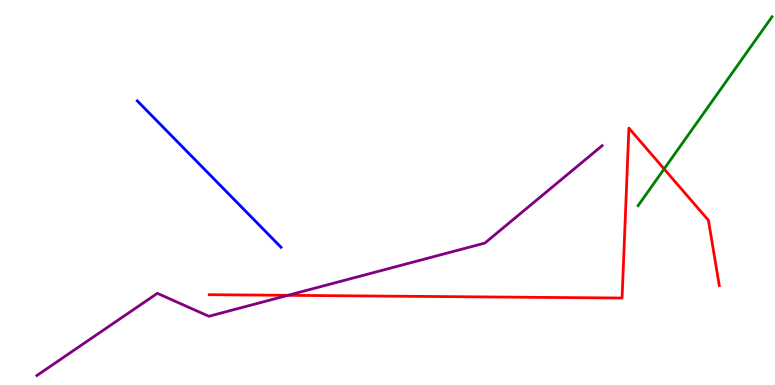[{'lines': ['blue', 'red'], 'intersections': []}, {'lines': ['green', 'red'], 'intersections': [{'x': 8.57, 'y': 5.61}]}, {'lines': ['purple', 'red'], 'intersections': [{'x': 3.71, 'y': 2.33}]}, {'lines': ['blue', 'green'], 'intersections': []}, {'lines': ['blue', 'purple'], 'intersections': []}, {'lines': ['green', 'purple'], 'intersections': []}]